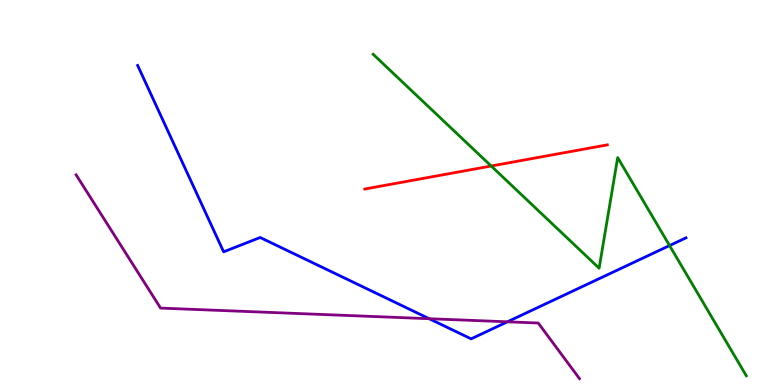[{'lines': ['blue', 'red'], 'intersections': []}, {'lines': ['green', 'red'], 'intersections': [{'x': 6.34, 'y': 5.69}]}, {'lines': ['purple', 'red'], 'intersections': []}, {'lines': ['blue', 'green'], 'intersections': [{'x': 8.64, 'y': 3.62}]}, {'lines': ['blue', 'purple'], 'intersections': [{'x': 5.54, 'y': 1.72}, {'x': 6.55, 'y': 1.64}]}, {'lines': ['green', 'purple'], 'intersections': []}]